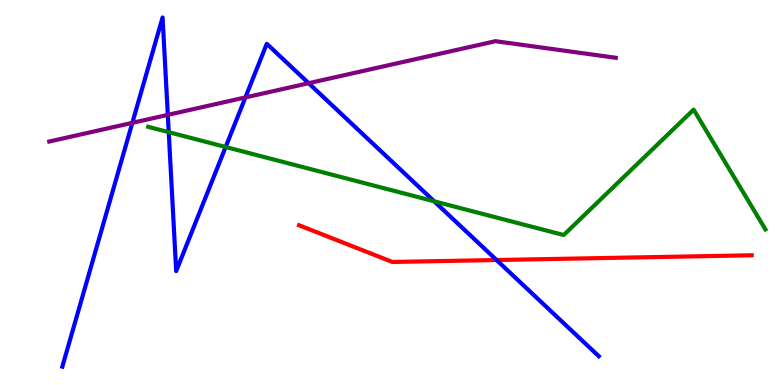[{'lines': ['blue', 'red'], 'intersections': [{'x': 6.41, 'y': 3.25}]}, {'lines': ['green', 'red'], 'intersections': []}, {'lines': ['purple', 'red'], 'intersections': []}, {'lines': ['blue', 'green'], 'intersections': [{'x': 2.18, 'y': 6.57}, {'x': 2.91, 'y': 6.18}, {'x': 5.6, 'y': 4.77}]}, {'lines': ['blue', 'purple'], 'intersections': [{'x': 1.71, 'y': 6.81}, {'x': 2.17, 'y': 7.02}, {'x': 3.17, 'y': 7.47}, {'x': 3.98, 'y': 7.84}]}, {'lines': ['green', 'purple'], 'intersections': []}]